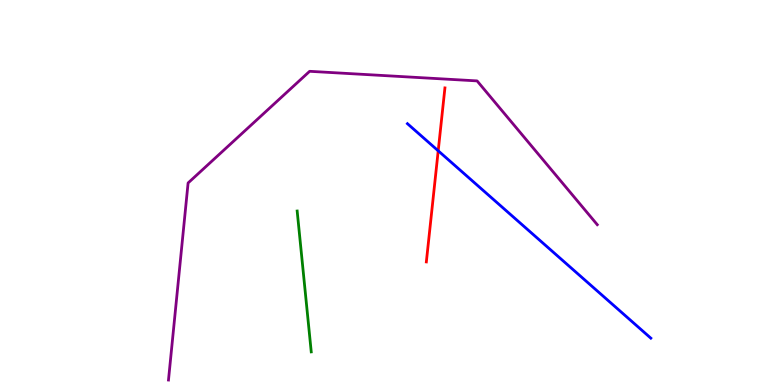[{'lines': ['blue', 'red'], 'intersections': [{'x': 5.65, 'y': 6.08}]}, {'lines': ['green', 'red'], 'intersections': []}, {'lines': ['purple', 'red'], 'intersections': []}, {'lines': ['blue', 'green'], 'intersections': []}, {'lines': ['blue', 'purple'], 'intersections': []}, {'lines': ['green', 'purple'], 'intersections': []}]